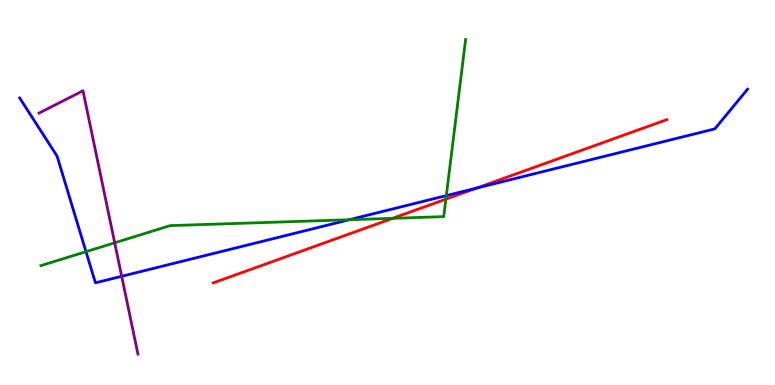[{'lines': ['blue', 'red'], 'intersections': [{'x': 6.15, 'y': 5.12}]}, {'lines': ['green', 'red'], 'intersections': [{'x': 5.07, 'y': 4.33}, {'x': 5.75, 'y': 4.83}]}, {'lines': ['purple', 'red'], 'intersections': []}, {'lines': ['blue', 'green'], 'intersections': [{'x': 1.11, 'y': 3.46}, {'x': 4.51, 'y': 4.29}, {'x': 5.76, 'y': 4.92}]}, {'lines': ['blue', 'purple'], 'intersections': [{'x': 1.57, 'y': 2.82}]}, {'lines': ['green', 'purple'], 'intersections': [{'x': 1.48, 'y': 3.69}]}]